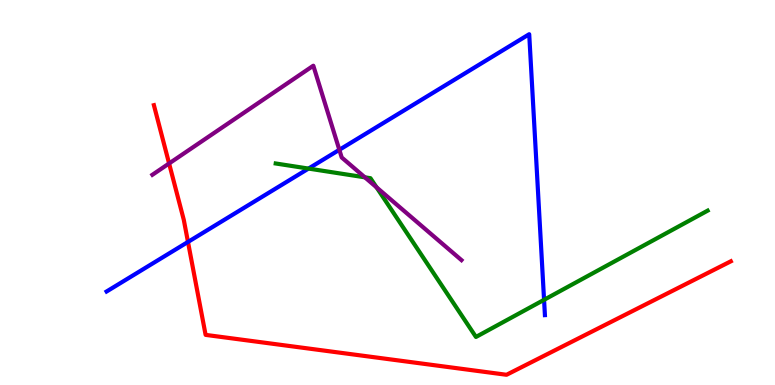[{'lines': ['blue', 'red'], 'intersections': [{'x': 2.43, 'y': 3.72}]}, {'lines': ['green', 'red'], 'intersections': []}, {'lines': ['purple', 'red'], 'intersections': [{'x': 2.18, 'y': 5.75}]}, {'lines': ['blue', 'green'], 'intersections': [{'x': 3.98, 'y': 5.62}, {'x': 7.02, 'y': 2.21}]}, {'lines': ['blue', 'purple'], 'intersections': [{'x': 4.38, 'y': 6.11}]}, {'lines': ['green', 'purple'], 'intersections': [{'x': 4.71, 'y': 5.39}, {'x': 4.86, 'y': 5.14}]}]